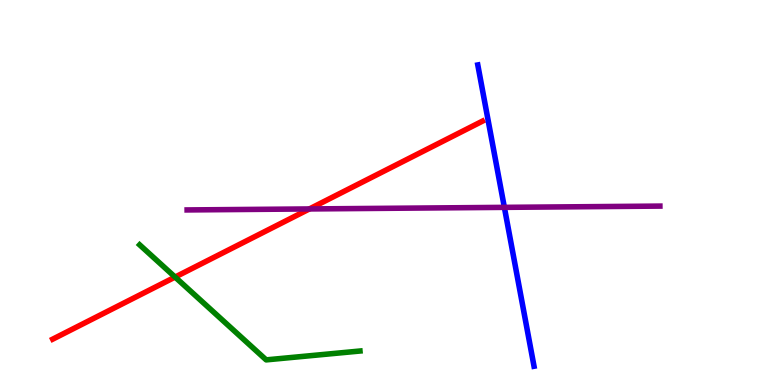[{'lines': ['blue', 'red'], 'intersections': []}, {'lines': ['green', 'red'], 'intersections': [{'x': 2.26, 'y': 2.8}]}, {'lines': ['purple', 'red'], 'intersections': [{'x': 3.99, 'y': 4.57}]}, {'lines': ['blue', 'green'], 'intersections': []}, {'lines': ['blue', 'purple'], 'intersections': [{'x': 6.51, 'y': 4.61}]}, {'lines': ['green', 'purple'], 'intersections': []}]